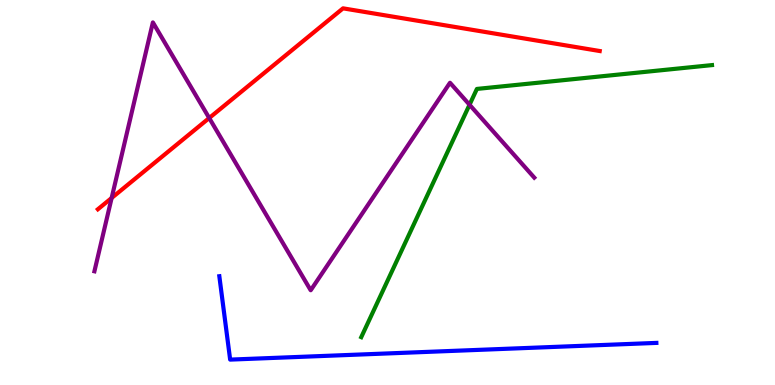[{'lines': ['blue', 'red'], 'intersections': []}, {'lines': ['green', 'red'], 'intersections': []}, {'lines': ['purple', 'red'], 'intersections': [{'x': 1.44, 'y': 4.86}, {'x': 2.7, 'y': 6.93}]}, {'lines': ['blue', 'green'], 'intersections': []}, {'lines': ['blue', 'purple'], 'intersections': []}, {'lines': ['green', 'purple'], 'intersections': [{'x': 6.06, 'y': 7.28}]}]